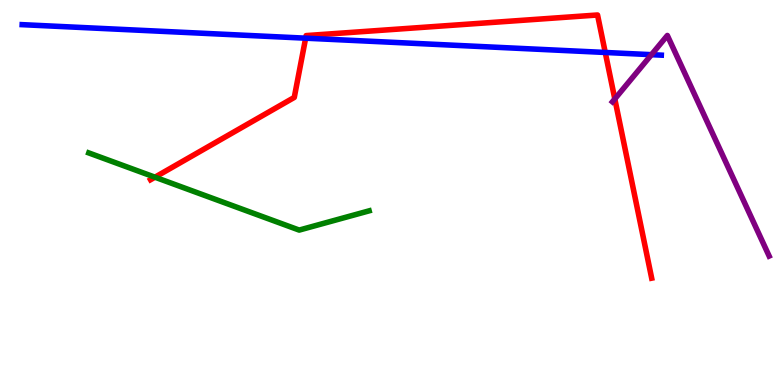[{'lines': ['blue', 'red'], 'intersections': [{'x': 3.94, 'y': 9.01}, {'x': 7.81, 'y': 8.64}]}, {'lines': ['green', 'red'], 'intersections': [{'x': 2.0, 'y': 5.4}]}, {'lines': ['purple', 'red'], 'intersections': [{'x': 7.93, 'y': 7.43}]}, {'lines': ['blue', 'green'], 'intersections': []}, {'lines': ['blue', 'purple'], 'intersections': [{'x': 8.41, 'y': 8.58}]}, {'lines': ['green', 'purple'], 'intersections': []}]